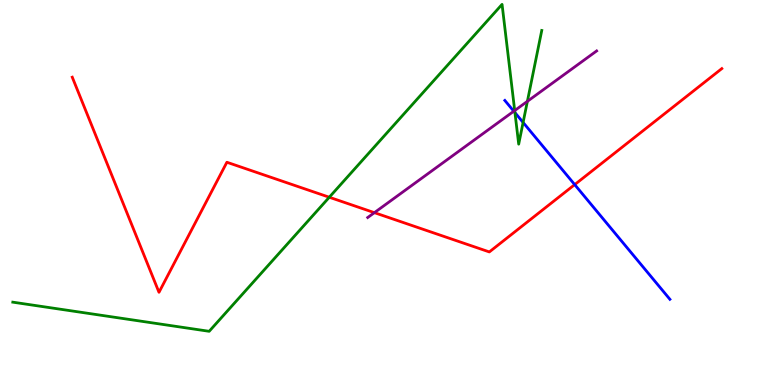[{'lines': ['blue', 'red'], 'intersections': [{'x': 7.42, 'y': 5.2}]}, {'lines': ['green', 'red'], 'intersections': [{'x': 4.25, 'y': 4.88}]}, {'lines': ['purple', 'red'], 'intersections': [{'x': 4.83, 'y': 4.48}]}, {'lines': ['blue', 'green'], 'intersections': [{'x': 6.64, 'y': 7.07}, {'x': 6.75, 'y': 6.82}]}, {'lines': ['blue', 'purple'], 'intersections': [{'x': 6.63, 'y': 7.11}]}, {'lines': ['green', 'purple'], 'intersections': [{'x': 6.64, 'y': 7.13}, {'x': 6.81, 'y': 7.37}]}]